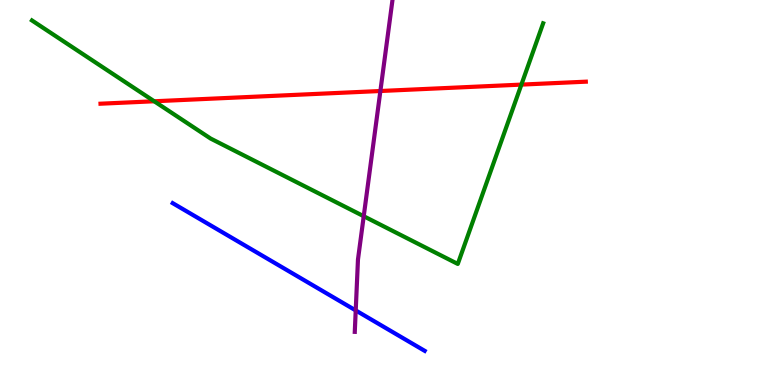[{'lines': ['blue', 'red'], 'intersections': []}, {'lines': ['green', 'red'], 'intersections': [{'x': 1.99, 'y': 7.37}, {'x': 6.73, 'y': 7.8}]}, {'lines': ['purple', 'red'], 'intersections': [{'x': 4.91, 'y': 7.64}]}, {'lines': ['blue', 'green'], 'intersections': []}, {'lines': ['blue', 'purple'], 'intersections': [{'x': 4.59, 'y': 1.94}]}, {'lines': ['green', 'purple'], 'intersections': [{'x': 4.69, 'y': 4.38}]}]